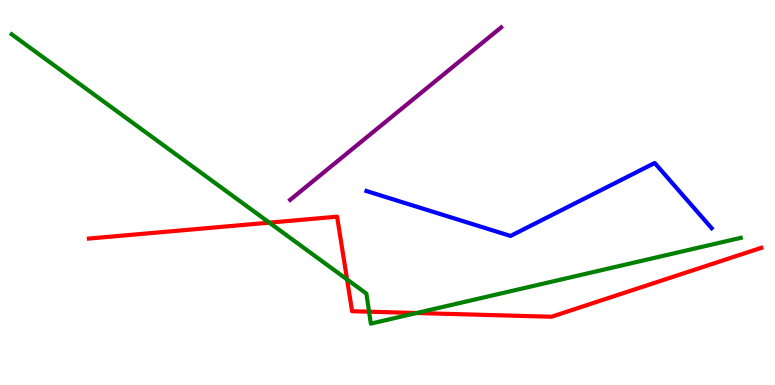[{'lines': ['blue', 'red'], 'intersections': []}, {'lines': ['green', 'red'], 'intersections': [{'x': 3.48, 'y': 4.22}, {'x': 4.48, 'y': 2.74}, {'x': 4.76, 'y': 1.9}, {'x': 5.38, 'y': 1.87}]}, {'lines': ['purple', 'red'], 'intersections': []}, {'lines': ['blue', 'green'], 'intersections': []}, {'lines': ['blue', 'purple'], 'intersections': []}, {'lines': ['green', 'purple'], 'intersections': []}]